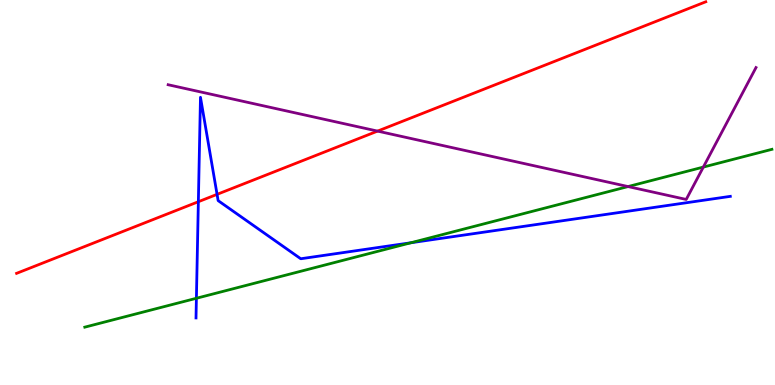[{'lines': ['blue', 'red'], 'intersections': [{'x': 2.56, 'y': 4.76}, {'x': 2.8, 'y': 4.95}]}, {'lines': ['green', 'red'], 'intersections': []}, {'lines': ['purple', 'red'], 'intersections': [{'x': 4.87, 'y': 6.59}]}, {'lines': ['blue', 'green'], 'intersections': [{'x': 2.53, 'y': 2.25}, {'x': 5.3, 'y': 3.69}]}, {'lines': ['blue', 'purple'], 'intersections': []}, {'lines': ['green', 'purple'], 'intersections': [{'x': 8.1, 'y': 5.15}, {'x': 9.08, 'y': 5.66}]}]